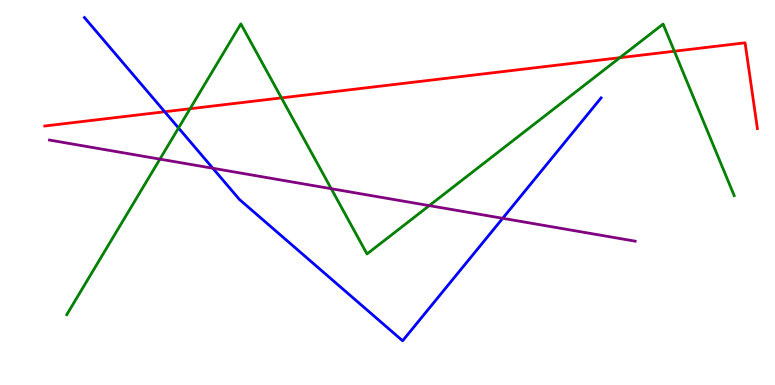[{'lines': ['blue', 'red'], 'intersections': [{'x': 2.13, 'y': 7.1}]}, {'lines': ['green', 'red'], 'intersections': [{'x': 2.45, 'y': 7.18}, {'x': 3.63, 'y': 7.46}, {'x': 8.0, 'y': 8.5}, {'x': 8.7, 'y': 8.67}]}, {'lines': ['purple', 'red'], 'intersections': []}, {'lines': ['blue', 'green'], 'intersections': [{'x': 2.3, 'y': 6.68}]}, {'lines': ['blue', 'purple'], 'intersections': [{'x': 2.75, 'y': 5.63}, {'x': 6.49, 'y': 4.33}]}, {'lines': ['green', 'purple'], 'intersections': [{'x': 2.06, 'y': 5.87}, {'x': 4.27, 'y': 5.1}, {'x': 5.54, 'y': 4.66}]}]